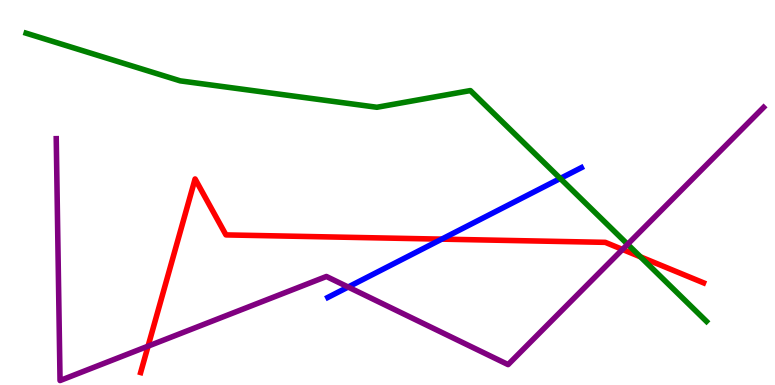[{'lines': ['blue', 'red'], 'intersections': [{'x': 5.7, 'y': 3.79}]}, {'lines': ['green', 'red'], 'intersections': [{'x': 8.26, 'y': 3.33}]}, {'lines': ['purple', 'red'], 'intersections': [{'x': 1.91, 'y': 1.01}, {'x': 8.03, 'y': 3.52}]}, {'lines': ['blue', 'green'], 'intersections': [{'x': 7.23, 'y': 5.36}]}, {'lines': ['blue', 'purple'], 'intersections': [{'x': 4.49, 'y': 2.54}]}, {'lines': ['green', 'purple'], 'intersections': [{'x': 8.1, 'y': 3.66}]}]